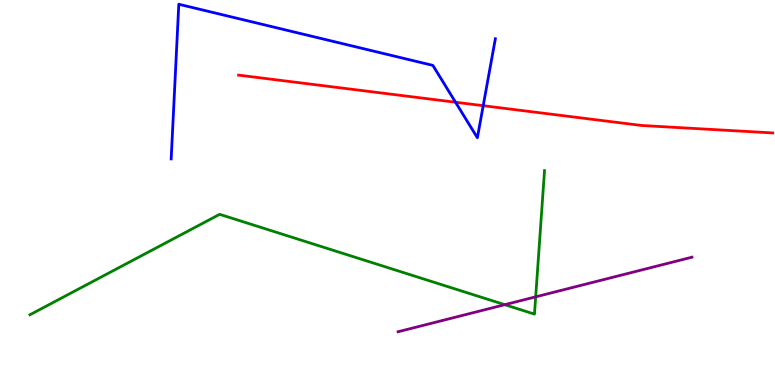[{'lines': ['blue', 'red'], 'intersections': [{'x': 5.88, 'y': 7.34}, {'x': 6.23, 'y': 7.25}]}, {'lines': ['green', 'red'], 'intersections': []}, {'lines': ['purple', 'red'], 'intersections': []}, {'lines': ['blue', 'green'], 'intersections': []}, {'lines': ['blue', 'purple'], 'intersections': []}, {'lines': ['green', 'purple'], 'intersections': [{'x': 6.51, 'y': 2.09}, {'x': 6.91, 'y': 2.29}]}]